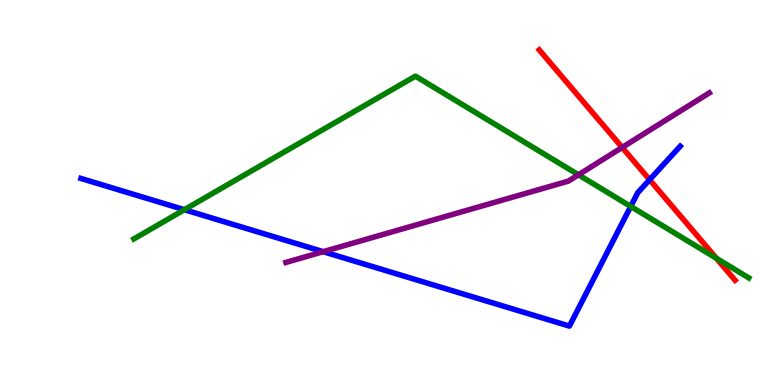[{'lines': ['blue', 'red'], 'intersections': [{'x': 8.38, 'y': 5.33}]}, {'lines': ['green', 'red'], 'intersections': [{'x': 9.24, 'y': 3.29}]}, {'lines': ['purple', 'red'], 'intersections': [{'x': 8.03, 'y': 6.17}]}, {'lines': ['blue', 'green'], 'intersections': [{'x': 2.38, 'y': 4.55}, {'x': 8.14, 'y': 4.64}]}, {'lines': ['blue', 'purple'], 'intersections': [{'x': 4.17, 'y': 3.46}]}, {'lines': ['green', 'purple'], 'intersections': [{'x': 7.46, 'y': 5.46}]}]